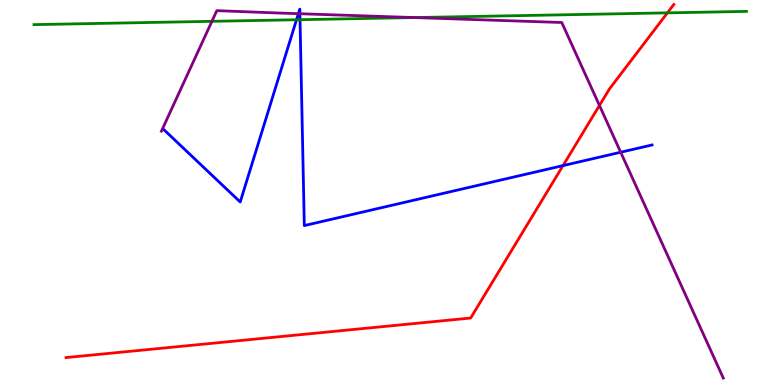[{'lines': ['blue', 'red'], 'intersections': [{'x': 7.26, 'y': 5.7}]}, {'lines': ['green', 'red'], 'intersections': [{'x': 8.61, 'y': 9.67}]}, {'lines': ['purple', 'red'], 'intersections': [{'x': 7.73, 'y': 7.26}]}, {'lines': ['blue', 'green'], 'intersections': [{'x': 3.83, 'y': 9.49}, {'x': 3.87, 'y': 9.49}]}, {'lines': ['blue', 'purple'], 'intersections': [{'x': 3.85, 'y': 9.64}, {'x': 3.87, 'y': 9.64}, {'x': 8.01, 'y': 6.05}]}, {'lines': ['green', 'purple'], 'intersections': [{'x': 2.73, 'y': 9.45}, {'x': 5.35, 'y': 9.54}]}]